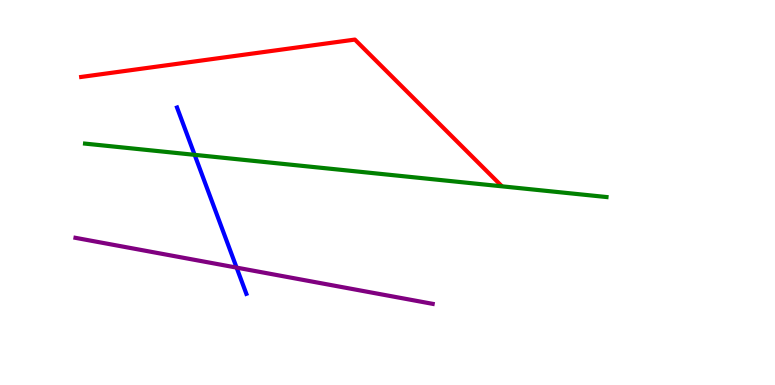[{'lines': ['blue', 'red'], 'intersections': []}, {'lines': ['green', 'red'], 'intersections': []}, {'lines': ['purple', 'red'], 'intersections': []}, {'lines': ['blue', 'green'], 'intersections': [{'x': 2.51, 'y': 5.98}]}, {'lines': ['blue', 'purple'], 'intersections': [{'x': 3.05, 'y': 3.05}]}, {'lines': ['green', 'purple'], 'intersections': []}]